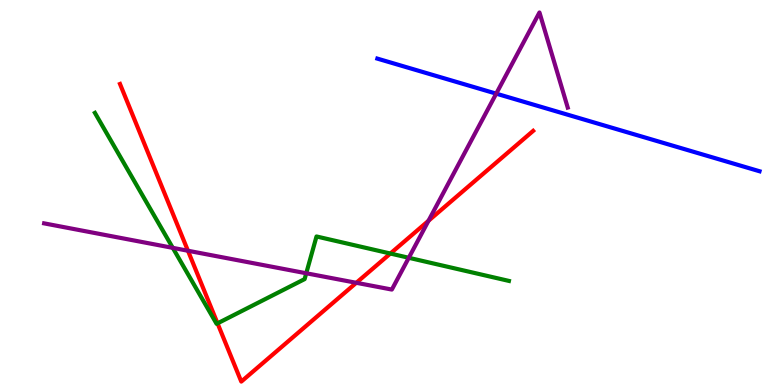[{'lines': ['blue', 'red'], 'intersections': []}, {'lines': ['green', 'red'], 'intersections': [{'x': 2.81, 'y': 1.6}, {'x': 5.04, 'y': 3.41}]}, {'lines': ['purple', 'red'], 'intersections': [{'x': 2.43, 'y': 3.49}, {'x': 4.6, 'y': 2.65}, {'x': 5.53, 'y': 4.27}]}, {'lines': ['blue', 'green'], 'intersections': []}, {'lines': ['blue', 'purple'], 'intersections': [{'x': 6.4, 'y': 7.57}]}, {'lines': ['green', 'purple'], 'intersections': [{'x': 2.23, 'y': 3.56}, {'x': 3.95, 'y': 2.9}, {'x': 5.27, 'y': 3.3}]}]